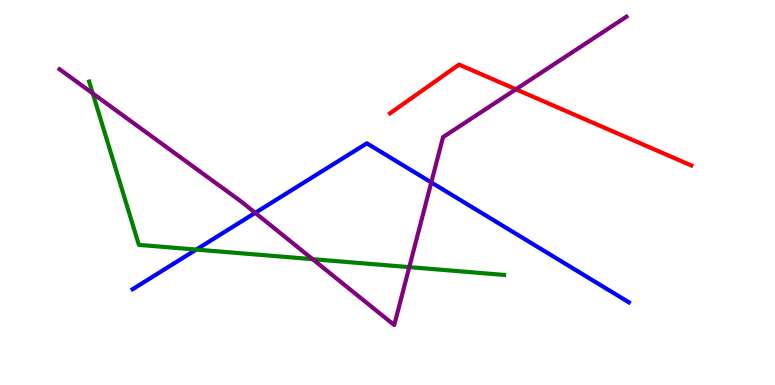[{'lines': ['blue', 'red'], 'intersections': []}, {'lines': ['green', 'red'], 'intersections': []}, {'lines': ['purple', 'red'], 'intersections': [{'x': 6.66, 'y': 7.68}]}, {'lines': ['blue', 'green'], 'intersections': [{'x': 2.53, 'y': 3.52}]}, {'lines': ['blue', 'purple'], 'intersections': [{'x': 3.29, 'y': 4.47}, {'x': 5.57, 'y': 5.26}]}, {'lines': ['green', 'purple'], 'intersections': [{'x': 1.2, 'y': 7.57}, {'x': 4.03, 'y': 3.27}, {'x': 5.28, 'y': 3.06}]}]